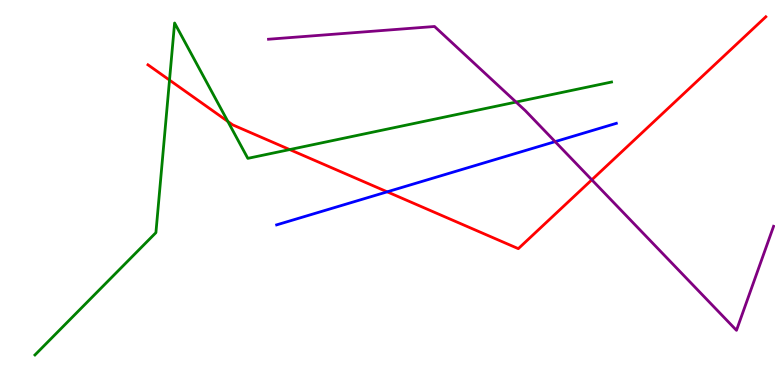[{'lines': ['blue', 'red'], 'intersections': [{'x': 5.0, 'y': 5.02}]}, {'lines': ['green', 'red'], 'intersections': [{'x': 2.19, 'y': 7.92}, {'x': 2.94, 'y': 6.85}, {'x': 3.74, 'y': 6.11}]}, {'lines': ['purple', 'red'], 'intersections': [{'x': 7.64, 'y': 5.33}]}, {'lines': ['blue', 'green'], 'intersections': []}, {'lines': ['blue', 'purple'], 'intersections': [{'x': 7.16, 'y': 6.32}]}, {'lines': ['green', 'purple'], 'intersections': [{'x': 6.66, 'y': 7.35}]}]